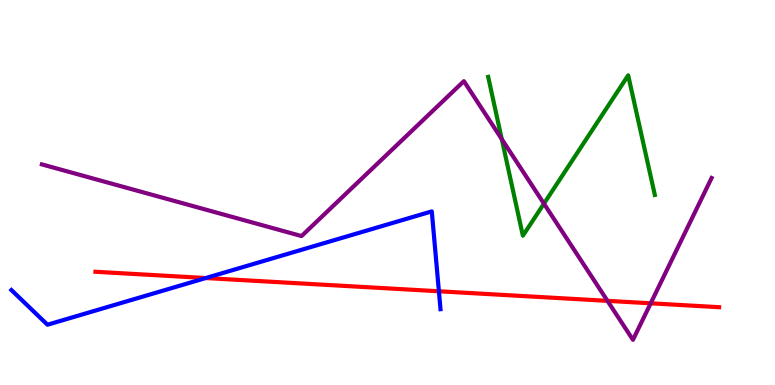[{'lines': ['blue', 'red'], 'intersections': [{'x': 2.66, 'y': 2.78}, {'x': 5.66, 'y': 2.43}]}, {'lines': ['green', 'red'], 'intersections': []}, {'lines': ['purple', 'red'], 'intersections': [{'x': 7.84, 'y': 2.19}, {'x': 8.4, 'y': 2.12}]}, {'lines': ['blue', 'green'], 'intersections': []}, {'lines': ['blue', 'purple'], 'intersections': []}, {'lines': ['green', 'purple'], 'intersections': [{'x': 6.47, 'y': 6.39}, {'x': 7.02, 'y': 4.71}]}]